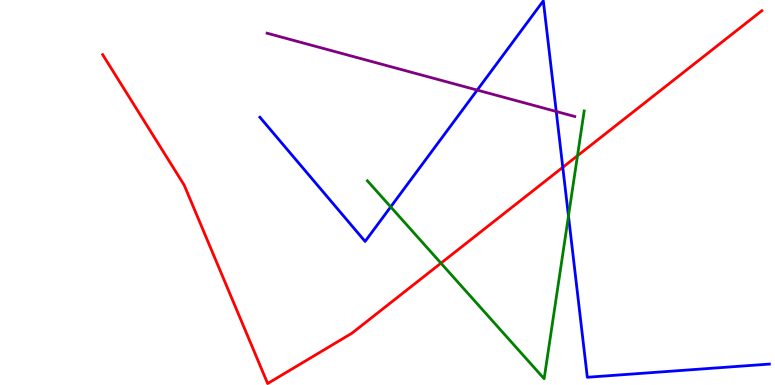[{'lines': ['blue', 'red'], 'intersections': [{'x': 7.26, 'y': 5.65}]}, {'lines': ['green', 'red'], 'intersections': [{'x': 5.69, 'y': 3.16}, {'x': 7.45, 'y': 5.95}]}, {'lines': ['purple', 'red'], 'intersections': []}, {'lines': ['blue', 'green'], 'intersections': [{'x': 5.04, 'y': 4.63}, {'x': 7.34, 'y': 4.39}]}, {'lines': ['blue', 'purple'], 'intersections': [{'x': 6.16, 'y': 7.66}, {'x': 7.18, 'y': 7.1}]}, {'lines': ['green', 'purple'], 'intersections': []}]